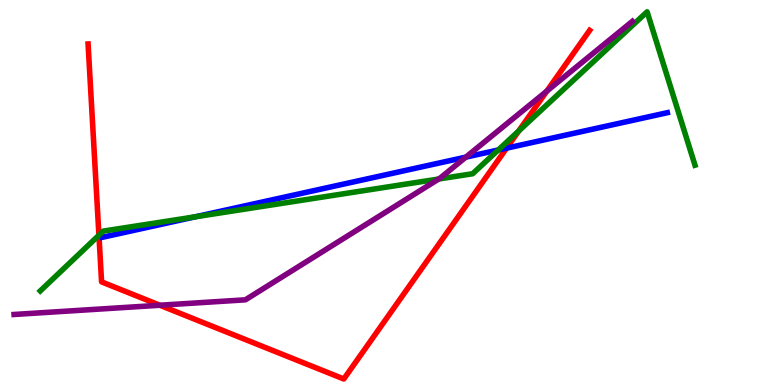[{'lines': ['blue', 'red'], 'intersections': [{'x': 6.54, 'y': 6.15}]}, {'lines': ['green', 'red'], 'intersections': [{'x': 1.28, 'y': 3.89}, {'x': 6.69, 'y': 6.6}]}, {'lines': ['purple', 'red'], 'intersections': [{'x': 2.06, 'y': 2.07}, {'x': 7.06, 'y': 7.63}]}, {'lines': ['blue', 'green'], 'intersections': [{'x': 2.52, 'y': 4.37}, {'x': 6.43, 'y': 6.1}]}, {'lines': ['blue', 'purple'], 'intersections': [{'x': 6.01, 'y': 5.92}]}, {'lines': ['green', 'purple'], 'intersections': [{'x': 5.66, 'y': 5.35}]}]